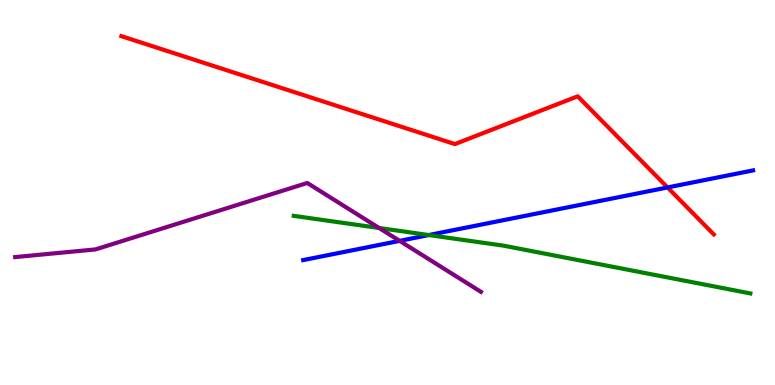[{'lines': ['blue', 'red'], 'intersections': [{'x': 8.61, 'y': 5.13}]}, {'lines': ['green', 'red'], 'intersections': []}, {'lines': ['purple', 'red'], 'intersections': []}, {'lines': ['blue', 'green'], 'intersections': [{'x': 5.53, 'y': 3.89}]}, {'lines': ['blue', 'purple'], 'intersections': [{'x': 5.16, 'y': 3.74}]}, {'lines': ['green', 'purple'], 'intersections': [{'x': 4.89, 'y': 4.08}]}]